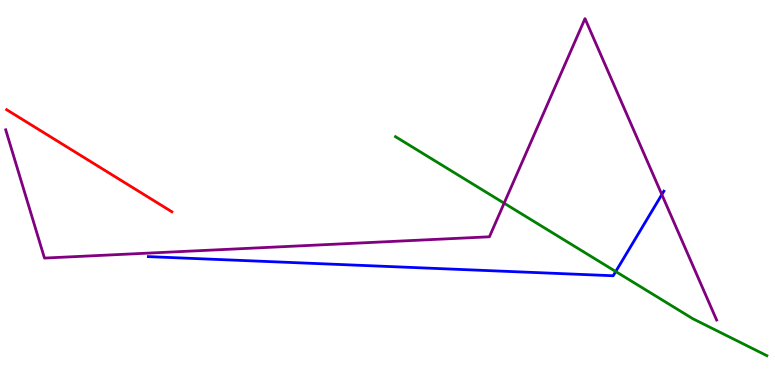[{'lines': ['blue', 'red'], 'intersections': []}, {'lines': ['green', 'red'], 'intersections': []}, {'lines': ['purple', 'red'], 'intersections': []}, {'lines': ['blue', 'green'], 'intersections': [{'x': 7.95, 'y': 2.95}]}, {'lines': ['blue', 'purple'], 'intersections': [{'x': 8.54, 'y': 4.95}]}, {'lines': ['green', 'purple'], 'intersections': [{'x': 6.5, 'y': 4.72}]}]